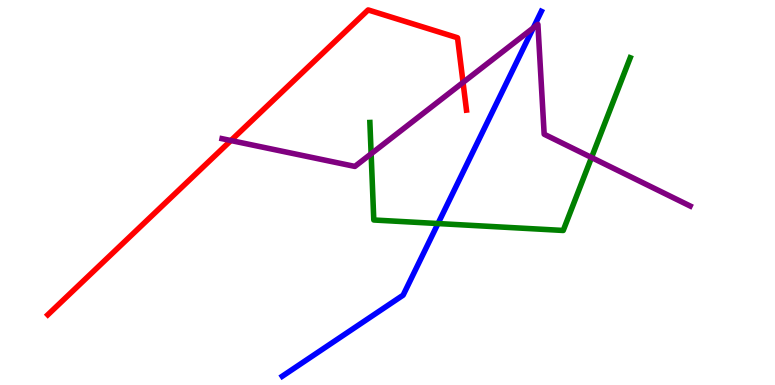[{'lines': ['blue', 'red'], 'intersections': []}, {'lines': ['green', 'red'], 'intersections': []}, {'lines': ['purple', 'red'], 'intersections': [{'x': 2.98, 'y': 6.35}, {'x': 5.97, 'y': 7.86}]}, {'lines': ['blue', 'green'], 'intersections': [{'x': 5.65, 'y': 4.19}]}, {'lines': ['blue', 'purple'], 'intersections': [{'x': 6.88, 'y': 9.27}]}, {'lines': ['green', 'purple'], 'intersections': [{'x': 4.79, 'y': 6.01}, {'x': 7.63, 'y': 5.91}]}]